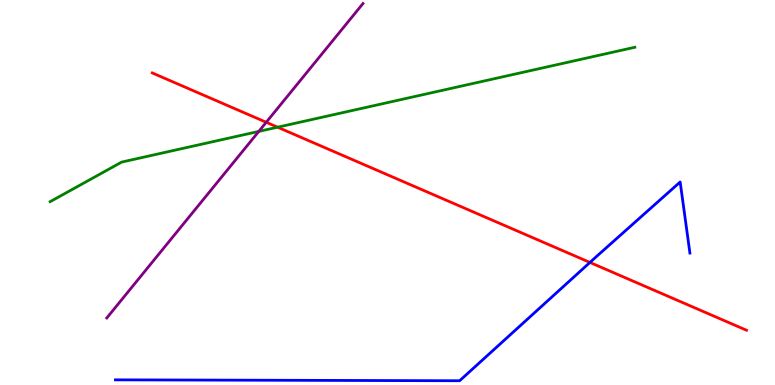[{'lines': ['blue', 'red'], 'intersections': [{'x': 7.61, 'y': 3.18}]}, {'lines': ['green', 'red'], 'intersections': [{'x': 3.58, 'y': 6.7}]}, {'lines': ['purple', 'red'], 'intersections': [{'x': 3.44, 'y': 6.82}]}, {'lines': ['blue', 'green'], 'intersections': []}, {'lines': ['blue', 'purple'], 'intersections': []}, {'lines': ['green', 'purple'], 'intersections': [{'x': 3.34, 'y': 6.59}]}]